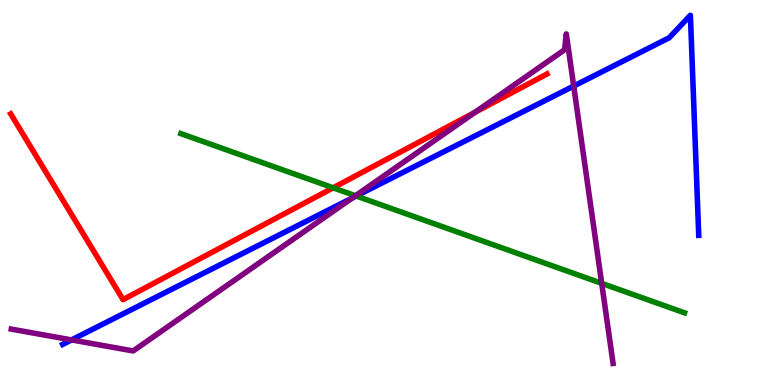[{'lines': ['blue', 'red'], 'intersections': []}, {'lines': ['green', 'red'], 'intersections': [{'x': 4.3, 'y': 5.12}]}, {'lines': ['purple', 'red'], 'intersections': [{'x': 6.13, 'y': 7.08}]}, {'lines': ['blue', 'green'], 'intersections': [{'x': 4.6, 'y': 4.91}]}, {'lines': ['blue', 'purple'], 'intersections': [{'x': 0.923, 'y': 1.17}, {'x': 4.54, 'y': 4.86}, {'x': 7.4, 'y': 7.76}]}, {'lines': ['green', 'purple'], 'intersections': [{'x': 4.59, 'y': 4.92}, {'x': 7.76, 'y': 2.64}]}]